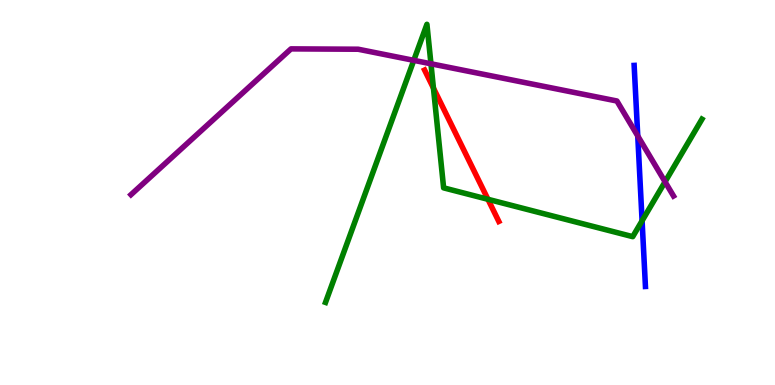[{'lines': ['blue', 'red'], 'intersections': []}, {'lines': ['green', 'red'], 'intersections': [{'x': 5.59, 'y': 7.71}, {'x': 6.3, 'y': 4.82}]}, {'lines': ['purple', 'red'], 'intersections': []}, {'lines': ['blue', 'green'], 'intersections': [{'x': 8.29, 'y': 4.27}]}, {'lines': ['blue', 'purple'], 'intersections': [{'x': 8.23, 'y': 6.47}]}, {'lines': ['green', 'purple'], 'intersections': [{'x': 5.34, 'y': 8.43}, {'x': 5.56, 'y': 8.34}, {'x': 8.58, 'y': 5.28}]}]